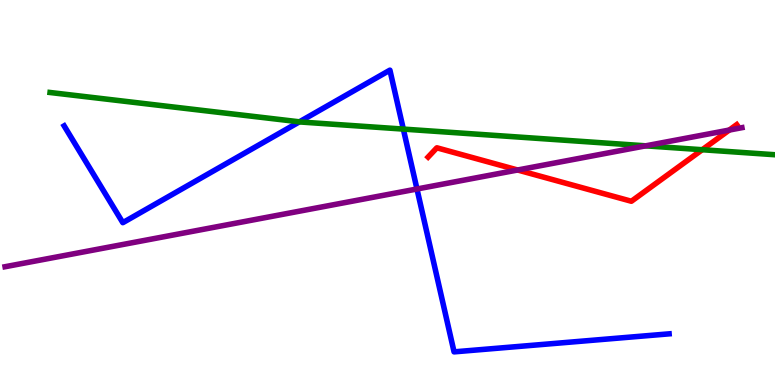[{'lines': ['blue', 'red'], 'intersections': []}, {'lines': ['green', 'red'], 'intersections': [{'x': 9.06, 'y': 6.11}]}, {'lines': ['purple', 'red'], 'intersections': [{'x': 6.68, 'y': 5.58}, {'x': 9.41, 'y': 6.62}]}, {'lines': ['blue', 'green'], 'intersections': [{'x': 3.86, 'y': 6.84}, {'x': 5.2, 'y': 6.65}]}, {'lines': ['blue', 'purple'], 'intersections': [{'x': 5.38, 'y': 5.09}]}, {'lines': ['green', 'purple'], 'intersections': [{'x': 8.33, 'y': 6.21}]}]